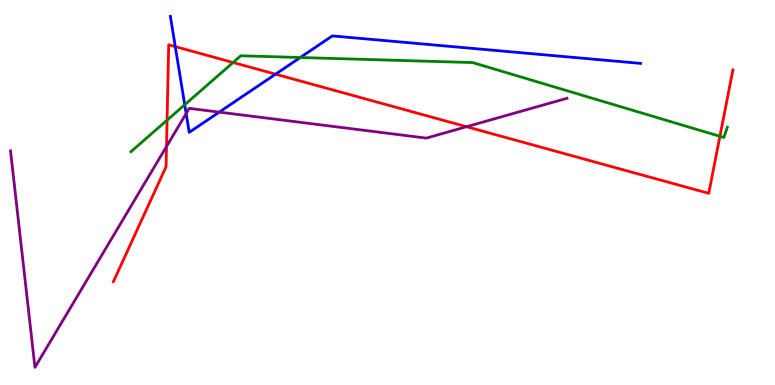[{'lines': ['blue', 'red'], 'intersections': [{'x': 2.26, 'y': 8.79}, {'x': 3.56, 'y': 8.07}]}, {'lines': ['green', 'red'], 'intersections': [{'x': 2.16, 'y': 6.88}, {'x': 3.01, 'y': 8.38}, {'x': 9.29, 'y': 6.46}]}, {'lines': ['purple', 'red'], 'intersections': [{'x': 2.15, 'y': 6.2}, {'x': 6.02, 'y': 6.71}]}, {'lines': ['blue', 'green'], 'intersections': [{'x': 2.38, 'y': 7.28}, {'x': 3.87, 'y': 8.51}]}, {'lines': ['blue', 'purple'], 'intersections': [{'x': 2.4, 'y': 7.05}, {'x': 2.83, 'y': 7.09}]}, {'lines': ['green', 'purple'], 'intersections': []}]